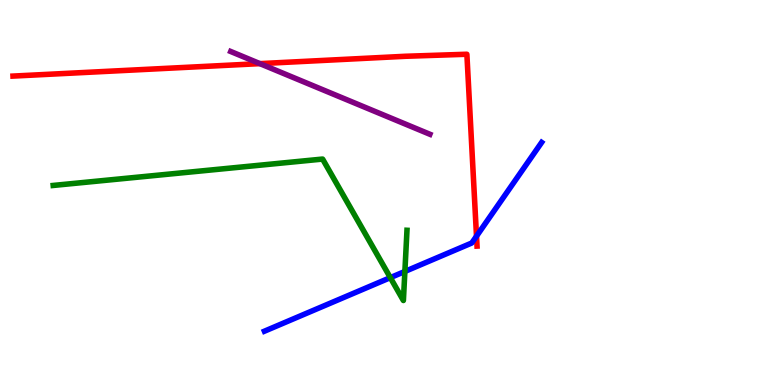[{'lines': ['blue', 'red'], 'intersections': [{'x': 6.15, 'y': 3.87}]}, {'lines': ['green', 'red'], 'intersections': []}, {'lines': ['purple', 'red'], 'intersections': [{'x': 3.35, 'y': 8.35}]}, {'lines': ['blue', 'green'], 'intersections': [{'x': 5.04, 'y': 2.79}, {'x': 5.22, 'y': 2.95}]}, {'lines': ['blue', 'purple'], 'intersections': []}, {'lines': ['green', 'purple'], 'intersections': []}]